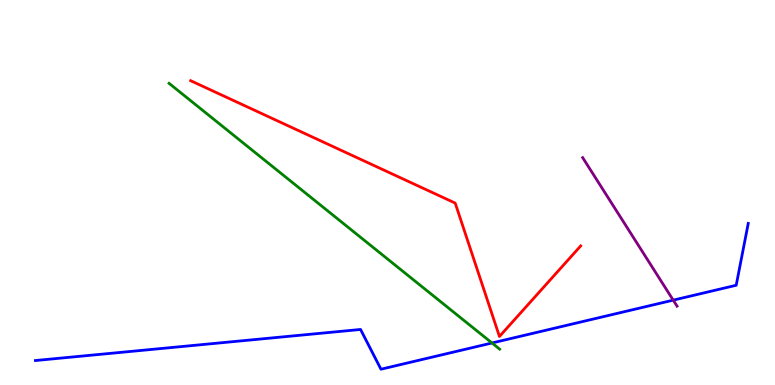[{'lines': ['blue', 'red'], 'intersections': []}, {'lines': ['green', 'red'], 'intersections': []}, {'lines': ['purple', 'red'], 'intersections': []}, {'lines': ['blue', 'green'], 'intersections': [{'x': 6.35, 'y': 1.09}]}, {'lines': ['blue', 'purple'], 'intersections': [{'x': 8.69, 'y': 2.2}]}, {'lines': ['green', 'purple'], 'intersections': []}]